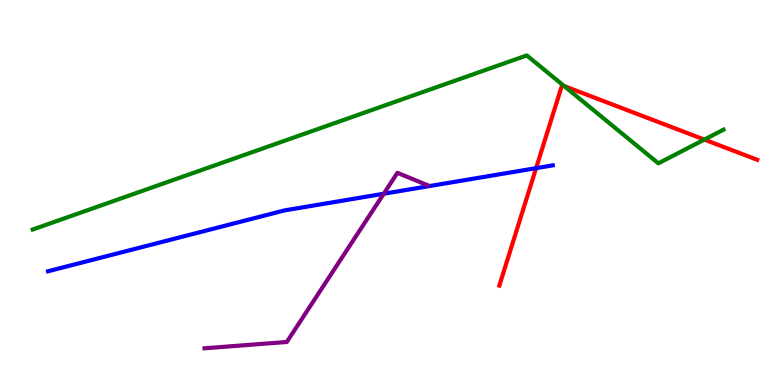[{'lines': ['blue', 'red'], 'intersections': [{'x': 6.92, 'y': 5.63}]}, {'lines': ['green', 'red'], 'intersections': [{'x': 7.28, 'y': 7.76}, {'x': 9.09, 'y': 6.37}]}, {'lines': ['purple', 'red'], 'intersections': []}, {'lines': ['blue', 'green'], 'intersections': []}, {'lines': ['blue', 'purple'], 'intersections': [{'x': 4.95, 'y': 4.97}]}, {'lines': ['green', 'purple'], 'intersections': []}]